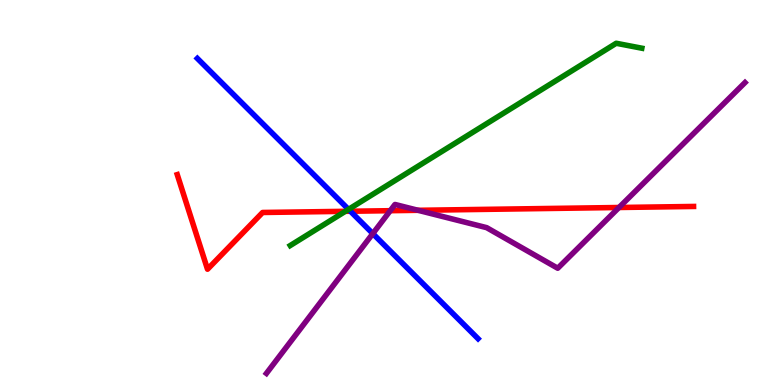[{'lines': ['blue', 'red'], 'intersections': [{'x': 4.52, 'y': 4.51}]}, {'lines': ['green', 'red'], 'intersections': [{'x': 4.46, 'y': 4.51}]}, {'lines': ['purple', 'red'], 'intersections': [{'x': 5.04, 'y': 4.53}, {'x': 5.39, 'y': 4.54}, {'x': 7.99, 'y': 4.61}]}, {'lines': ['blue', 'green'], 'intersections': [{'x': 4.5, 'y': 4.56}]}, {'lines': ['blue', 'purple'], 'intersections': [{'x': 4.81, 'y': 3.93}]}, {'lines': ['green', 'purple'], 'intersections': []}]